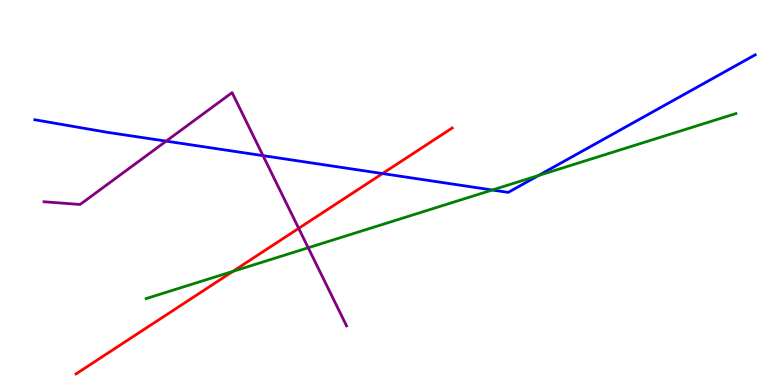[{'lines': ['blue', 'red'], 'intersections': [{'x': 4.94, 'y': 5.49}]}, {'lines': ['green', 'red'], 'intersections': [{'x': 3.0, 'y': 2.95}]}, {'lines': ['purple', 'red'], 'intersections': [{'x': 3.85, 'y': 4.07}]}, {'lines': ['blue', 'green'], 'intersections': [{'x': 6.35, 'y': 5.06}, {'x': 6.95, 'y': 5.44}]}, {'lines': ['blue', 'purple'], 'intersections': [{'x': 2.14, 'y': 6.33}, {'x': 3.39, 'y': 5.96}]}, {'lines': ['green', 'purple'], 'intersections': [{'x': 3.98, 'y': 3.56}]}]